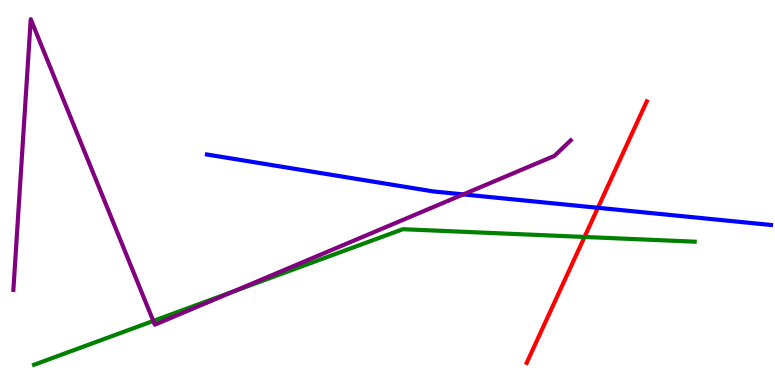[{'lines': ['blue', 'red'], 'intersections': [{'x': 7.71, 'y': 4.6}]}, {'lines': ['green', 'red'], 'intersections': [{'x': 7.54, 'y': 3.85}]}, {'lines': ['purple', 'red'], 'intersections': []}, {'lines': ['blue', 'green'], 'intersections': []}, {'lines': ['blue', 'purple'], 'intersections': [{'x': 5.98, 'y': 4.95}]}, {'lines': ['green', 'purple'], 'intersections': [{'x': 1.98, 'y': 1.66}, {'x': 3.01, 'y': 2.43}]}]